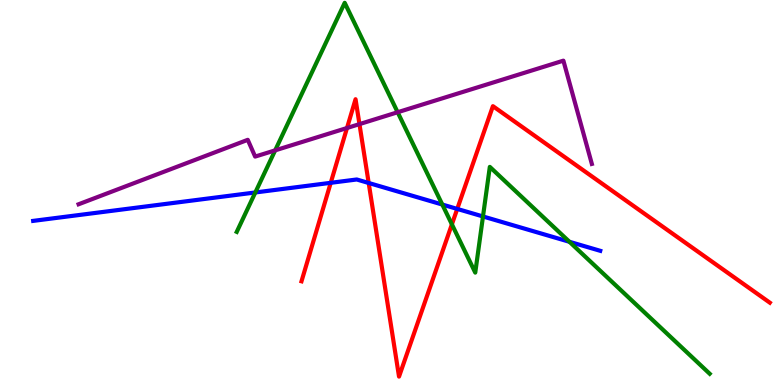[{'lines': ['blue', 'red'], 'intersections': [{'x': 4.27, 'y': 5.25}, {'x': 4.76, 'y': 5.25}, {'x': 5.9, 'y': 4.57}]}, {'lines': ['green', 'red'], 'intersections': [{'x': 5.83, 'y': 4.17}]}, {'lines': ['purple', 'red'], 'intersections': [{'x': 4.48, 'y': 6.68}, {'x': 4.64, 'y': 6.78}]}, {'lines': ['blue', 'green'], 'intersections': [{'x': 3.29, 'y': 5.0}, {'x': 5.71, 'y': 4.69}, {'x': 6.23, 'y': 4.38}, {'x': 7.35, 'y': 3.72}]}, {'lines': ['blue', 'purple'], 'intersections': []}, {'lines': ['green', 'purple'], 'intersections': [{'x': 3.55, 'y': 6.09}, {'x': 5.13, 'y': 7.08}]}]